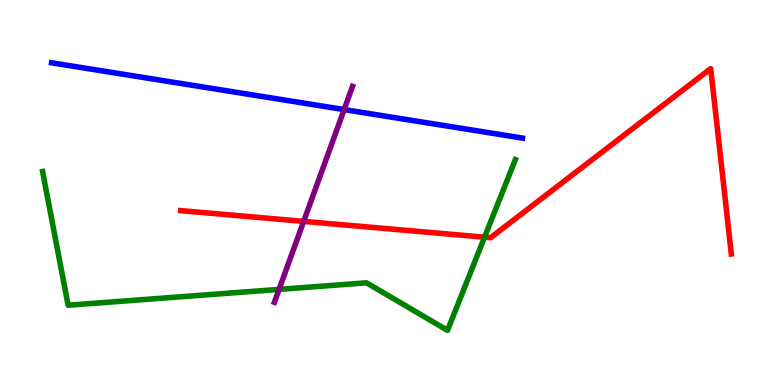[{'lines': ['blue', 'red'], 'intersections': []}, {'lines': ['green', 'red'], 'intersections': [{'x': 6.25, 'y': 3.84}]}, {'lines': ['purple', 'red'], 'intersections': [{'x': 3.92, 'y': 4.25}]}, {'lines': ['blue', 'green'], 'intersections': []}, {'lines': ['blue', 'purple'], 'intersections': [{'x': 4.44, 'y': 7.15}]}, {'lines': ['green', 'purple'], 'intersections': [{'x': 3.6, 'y': 2.48}]}]